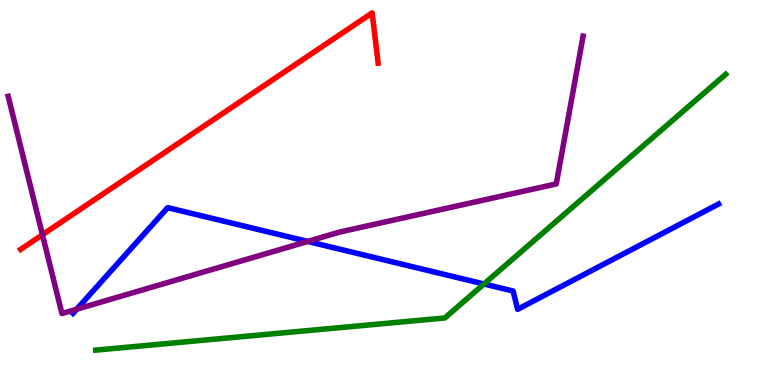[{'lines': ['blue', 'red'], 'intersections': []}, {'lines': ['green', 'red'], 'intersections': []}, {'lines': ['purple', 'red'], 'intersections': [{'x': 0.548, 'y': 3.9}]}, {'lines': ['blue', 'green'], 'intersections': [{'x': 6.24, 'y': 2.62}]}, {'lines': ['blue', 'purple'], 'intersections': [{'x': 0.99, 'y': 1.97}, {'x': 3.97, 'y': 3.73}]}, {'lines': ['green', 'purple'], 'intersections': []}]